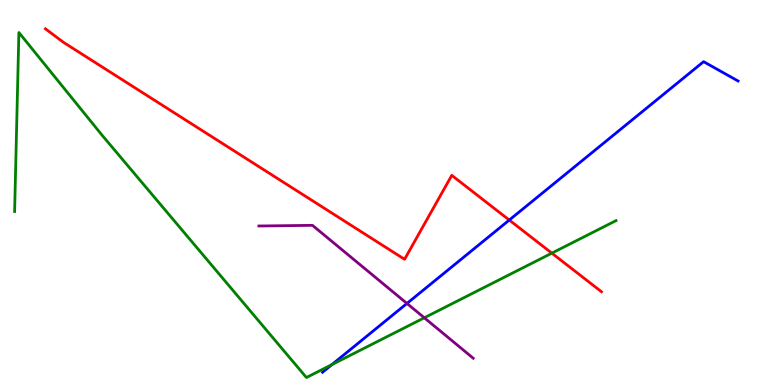[{'lines': ['blue', 'red'], 'intersections': [{'x': 6.57, 'y': 4.28}]}, {'lines': ['green', 'red'], 'intersections': [{'x': 7.12, 'y': 3.42}]}, {'lines': ['purple', 'red'], 'intersections': []}, {'lines': ['blue', 'green'], 'intersections': [{'x': 4.28, 'y': 0.53}]}, {'lines': ['blue', 'purple'], 'intersections': [{'x': 5.25, 'y': 2.12}]}, {'lines': ['green', 'purple'], 'intersections': [{'x': 5.47, 'y': 1.75}]}]